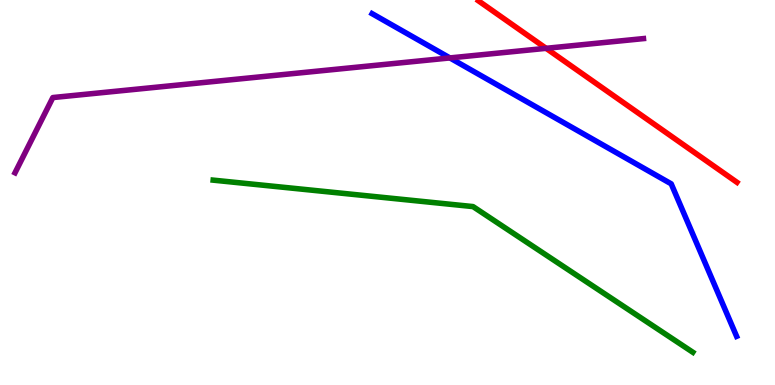[{'lines': ['blue', 'red'], 'intersections': []}, {'lines': ['green', 'red'], 'intersections': []}, {'lines': ['purple', 'red'], 'intersections': [{'x': 7.05, 'y': 8.74}]}, {'lines': ['blue', 'green'], 'intersections': []}, {'lines': ['blue', 'purple'], 'intersections': [{'x': 5.81, 'y': 8.5}]}, {'lines': ['green', 'purple'], 'intersections': []}]